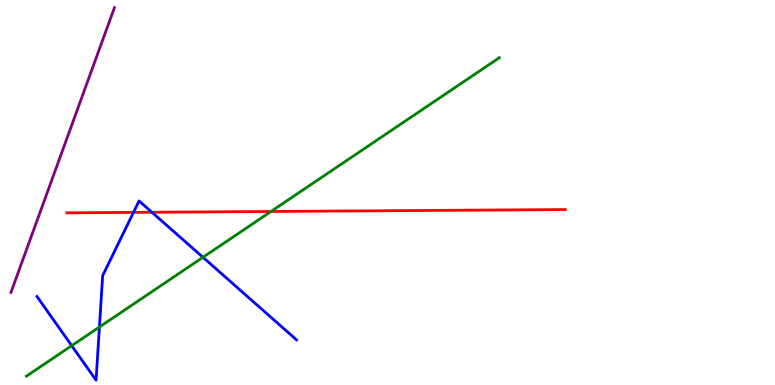[{'lines': ['blue', 'red'], 'intersections': [{'x': 1.72, 'y': 4.48}, {'x': 1.96, 'y': 4.49}]}, {'lines': ['green', 'red'], 'intersections': [{'x': 3.5, 'y': 4.51}]}, {'lines': ['purple', 'red'], 'intersections': []}, {'lines': ['blue', 'green'], 'intersections': [{'x': 0.925, 'y': 1.02}, {'x': 1.28, 'y': 1.51}, {'x': 2.62, 'y': 3.32}]}, {'lines': ['blue', 'purple'], 'intersections': []}, {'lines': ['green', 'purple'], 'intersections': []}]